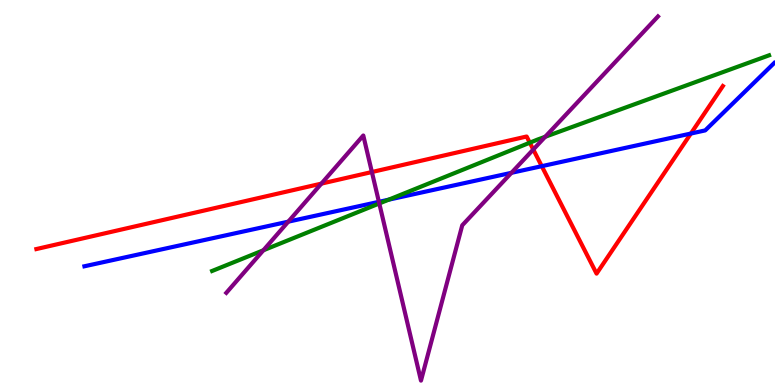[{'lines': ['blue', 'red'], 'intersections': [{'x': 6.99, 'y': 5.68}, {'x': 8.91, 'y': 6.53}]}, {'lines': ['green', 'red'], 'intersections': [{'x': 6.84, 'y': 6.29}]}, {'lines': ['purple', 'red'], 'intersections': [{'x': 4.15, 'y': 5.23}, {'x': 4.8, 'y': 5.53}, {'x': 6.88, 'y': 6.12}]}, {'lines': ['blue', 'green'], 'intersections': [{'x': 5.01, 'y': 4.81}]}, {'lines': ['blue', 'purple'], 'intersections': [{'x': 3.72, 'y': 4.24}, {'x': 4.89, 'y': 4.76}, {'x': 6.6, 'y': 5.51}]}, {'lines': ['green', 'purple'], 'intersections': [{'x': 3.4, 'y': 3.5}, {'x': 4.89, 'y': 4.72}, {'x': 7.03, 'y': 6.45}]}]